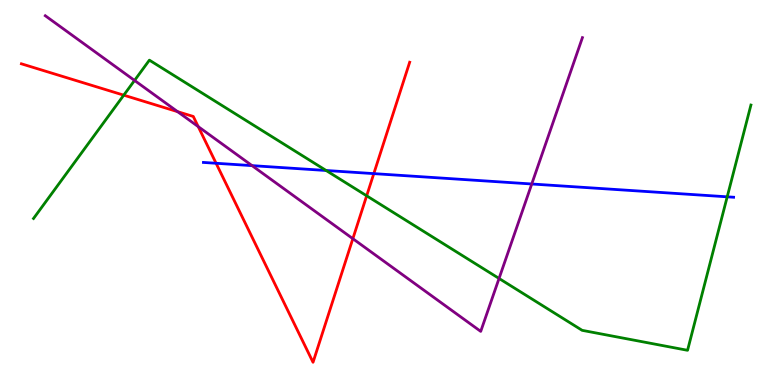[{'lines': ['blue', 'red'], 'intersections': [{'x': 2.79, 'y': 5.76}, {'x': 4.82, 'y': 5.49}]}, {'lines': ['green', 'red'], 'intersections': [{'x': 1.6, 'y': 7.53}, {'x': 4.73, 'y': 4.91}]}, {'lines': ['purple', 'red'], 'intersections': [{'x': 2.29, 'y': 7.1}, {'x': 2.56, 'y': 6.71}, {'x': 4.55, 'y': 3.8}]}, {'lines': ['blue', 'green'], 'intersections': [{'x': 4.21, 'y': 5.57}, {'x': 9.38, 'y': 4.89}]}, {'lines': ['blue', 'purple'], 'intersections': [{'x': 3.25, 'y': 5.7}, {'x': 6.86, 'y': 5.22}]}, {'lines': ['green', 'purple'], 'intersections': [{'x': 1.74, 'y': 7.91}, {'x': 6.44, 'y': 2.77}]}]